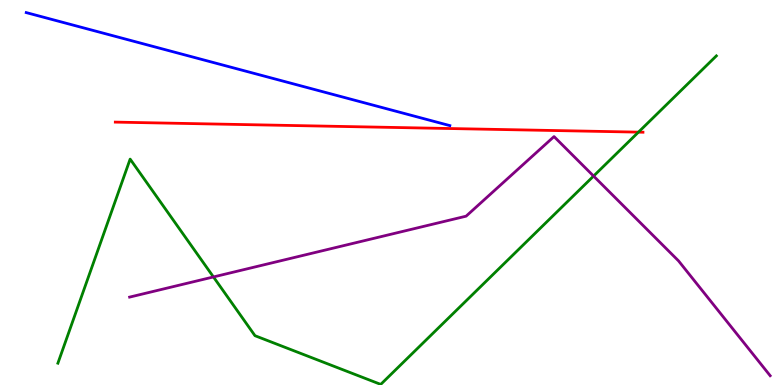[{'lines': ['blue', 'red'], 'intersections': []}, {'lines': ['green', 'red'], 'intersections': [{'x': 8.24, 'y': 6.57}]}, {'lines': ['purple', 'red'], 'intersections': []}, {'lines': ['blue', 'green'], 'intersections': []}, {'lines': ['blue', 'purple'], 'intersections': []}, {'lines': ['green', 'purple'], 'intersections': [{'x': 2.75, 'y': 2.81}, {'x': 7.66, 'y': 5.43}]}]